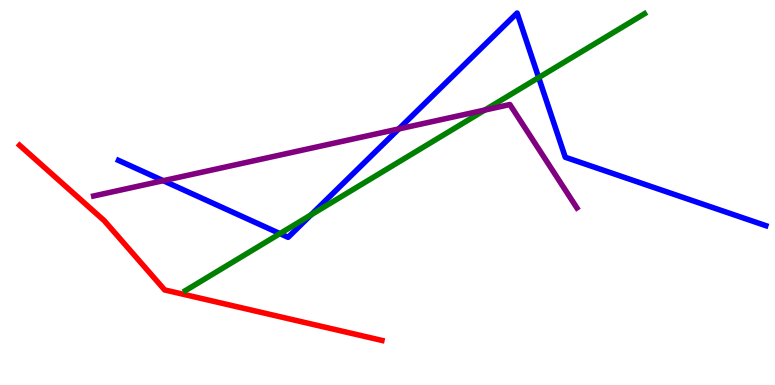[{'lines': ['blue', 'red'], 'intersections': []}, {'lines': ['green', 'red'], 'intersections': []}, {'lines': ['purple', 'red'], 'intersections': []}, {'lines': ['blue', 'green'], 'intersections': [{'x': 3.61, 'y': 3.93}, {'x': 4.01, 'y': 4.42}, {'x': 6.95, 'y': 7.99}]}, {'lines': ['blue', 'purple'], 'intersections': [{'x': 2.11, 'y': 5.31}, {'x': 5.15, 'y': 6.65}]}, {'lines': ['green', 'purple'], 'intersections': [{'x': 6.26, 'y': 7.14}]}]